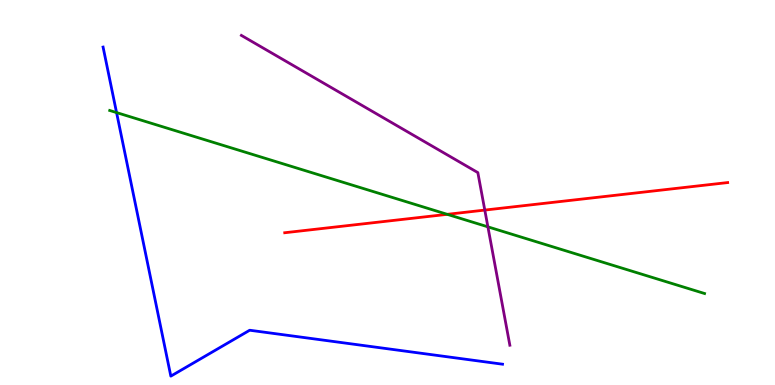[{'lines': ['blue', 'red'], 'intersections': []}, {'lines': ['green', 'red'], 'intersections': [{'x': 5.77, 'y': 4.43}]}, {'lines': ['purple', 'red'], 'intersections': [{'x': 6.26, 'y': 4.54}]}, {'lines': ['blue', 'green'], 'intersections': [{'x': 1.5, 'y': 7.08}]}, {'lines': ['blue', 'purple'], 'intersections': []}, {'lines': ['green', 'purple'], 'intersections': [{'x': 6.3, 'y': 4.11}]}]